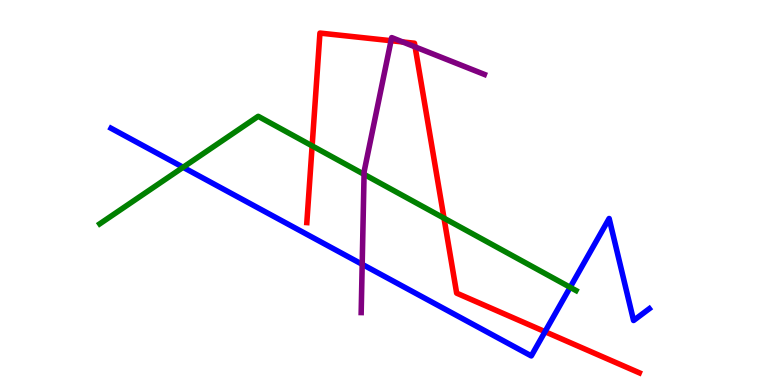[{'lines': ['blue', 'red'], 'intersections': [{'x': 7.03, 'y': 1.38}]}, {'lines': ['green', 'red'], 'intersections': [{'x': 4.03, 'y': 6.21}, {'x': 5.73, 'y': 4.33}]}, {'lines': ['purple', 'red'], 'intersections': [{'x': 5.05, 'y': 8.94}, {'x': 5.2, 'y': 8.91}, {'x': 5.36, 'y': 8.78}]}, {'lines': ['blue', 'green'], 'intersections': [{'x': 2.36, 'y': 5.65}, {'x': 7.36, 'y': 2.54}]}, {'lines': ['blue', 'purple'], 'intersections': [{'x': 4.67, 'y': 3.13}]}, {'lines': ['green', 'purple'], 'intersections': [{'x': 4.7, 'y': 5.47}]}]